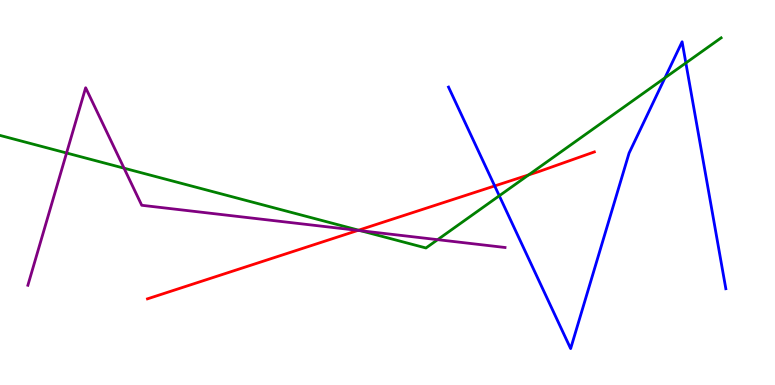[{'lines': ['blue', 'red'], 'intersections': [{'x': 6.38, 'y': 5.17}]}, {'lines': ['green', 'red'], 'intersections': [{'x': 4.63, 'y': 4.02}, {'x': 6.82, 'y': 5.46}]}, {'lines': ['purple', 'red'], 'intersections': [{'x': 4.62, 'y': 4.02}]}, {'lines': ['blue', 'green'], 'intersections': [{'x': 6.44, 'y': 4.91}, {'x': 8.58, 'y': 7.98}, {'x': 8.85, 'y': 8.36}]}, {'lines': ['blue', 'purple'], 'intersections': []}, {'lines': ['green', 'purple'], 'intersections': [{'x': 0.859, 'y': 6.03}, {'x': 1.6, 'y': 5.63}, {'x': 4.65, 'y': 4.01}, {'x': 5.65, 'y': 3.78}]}]